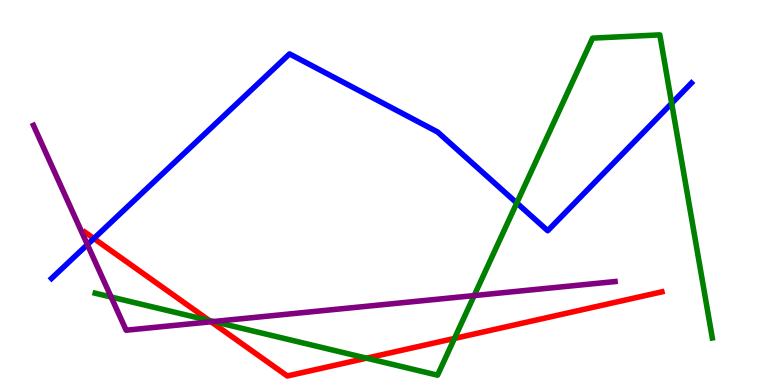[{'lines': ['blue', 'red'], 'intersections': [{'x': 1.21, 'y': 3.81}]}, {'lines': ['green', 'red'], 'intersections': [{'x': 2.7, 'y': 1.68}, {'x': 4.73, 'y': 0.697}, {'x': 5.86, 'y': 1.21}]}, {'lines': ['purple', 'red'], 'intersections': [{'x': 2.72, 'y': 1.64}]}, {'lines': ['blue', 'green'], 'intersections': [{'x': 6.67, 'y': 4.73}, {'x': 8.67, 'y': 7.32}]}, {'lines': ['blue', 'purple'], 'intersections': [{'x': 1.13, 'y': 3.65}]}, {'lines': ['green', 'purple'], 'intersections': [{'x': 1.43, 'y': 2.29}, {'x': 2.75, 'y': 1.65}, {'x': 6.12, 'y': 2.32}]}]